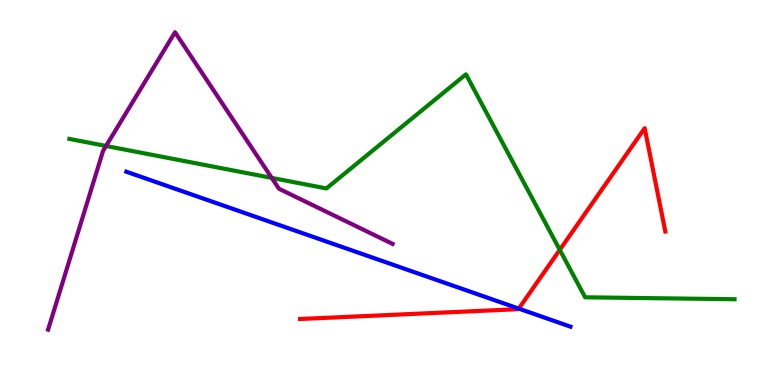[{'lines': ['blue', 'red'], 'intersections': [{'x': 6.69, 'y': 1.98}]}, {'lines': ['green', 'red'], 'intersections': [{'x': 7.22, 'y': 3.51}]}, {'lines': ['purple', 'red'], 'intersections': []}, {'lines': ['blue', 'green'], 'intersections': []}, {'lines': ['blue', 'purple'], 'intersections': []}, {'lines': ['green', 'purple'], 'intersections': [{'x': 1.37, 'y': 6.21}, {'x': 3.51, 'y': 5.38}]}]